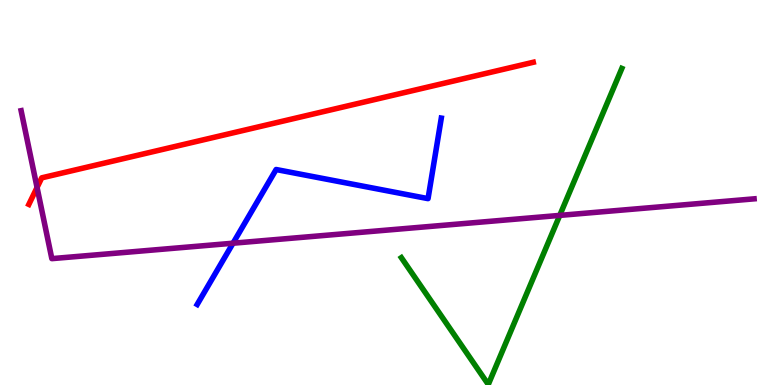[{'lines': ['blue', 'red'], 'intersections': []}, {'lines': ['green', 'red'], 'intersections': []}, {'lines': ['purple', 'red'], 'intersections': [{'x': 0.478, 'y': 5.13}]}, {'lines': ['blue', 'green'], 'intersections': []}, {'lines': ['blue', 'purple'], 'intersections': [{'x': 3.01, 'y': 3.68}]}, {'lines': ['green', 'purple'], 'intersections': [{'x': 7.22, 'y': 4.41}]}]